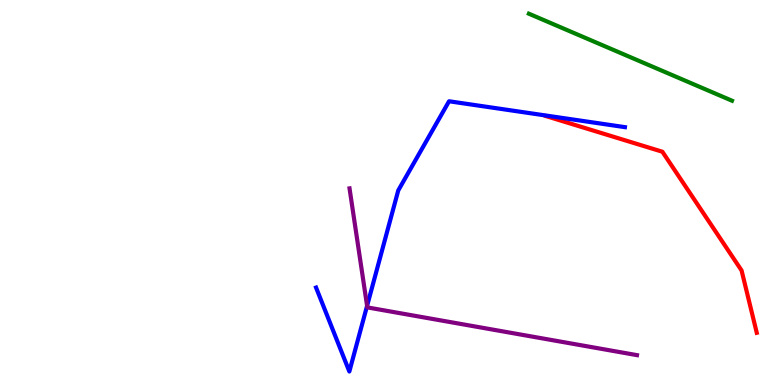[{'lines': ['blue', 'red'], 'intersections': []}, {'lines': ['green', 'red'], 'intersections': []}, {'lines': ['purple', 'red'], 'intersections': []}, {'lines': ['blue', 'green'], 'intersections': []}, {'lines': ['blue', 'purple'], 'intersections': [{'x': 4.74, 'y': 2.06}]}, {'lines': ['green', 'purple'], 'intersections': []}]